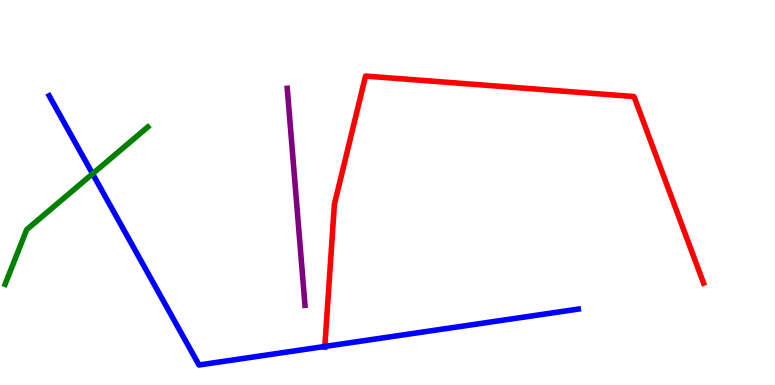[{'lines': ['blue', 'red'], 'intersections': [{'x': 4.19, 'y': 1.0}]}, {'lines': ['green', 'red'], 'intersections': []}, {'lines': ['purple', 'red'], 'intersections': []}, {'lines': ['blue', 'green'], 'intersections': [{'x': 1.19, 'y': 5.49}]}, {'lines': ['blue', 'purple'], 'intersections': []}, {'lines': ['green', 'purple'], 'intersections': []}]